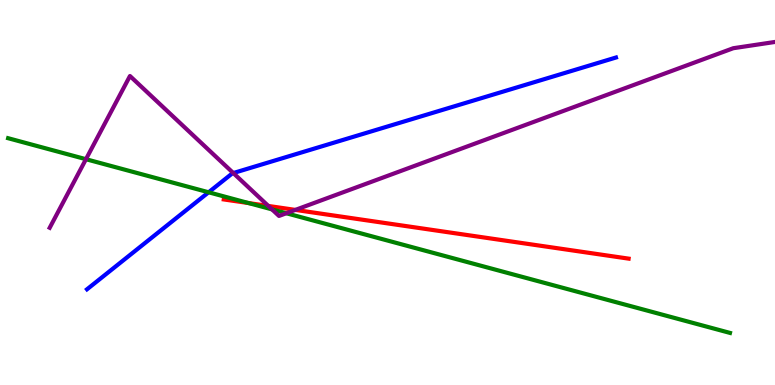[{'lines': ['blue', 'red'], 'intersections': []}, {'lines': ['green', 'red'], 'intersections': [{'x': 3.21, 'y': 4.73}]}, {'lines': ['purple', 'red'], 'intersections': [{'x': 3.46, 'y': 4.65}, {'x': 3.81, 'y': 4.55}]}, {'lines': ['blue', 'green'], 'intersections': [{'x': 2.69, 'y': 5.01}]}, {'lines': ['blue', 'purple'], 'intersections': [{'x': 3.01, 'y': 5.51}]}, {'lines': ['green', 'purple'], 'intersections': [{'x': 1.11, 'y': 5.86}, {'x': 3.51, 'y': 4.56}, {'x': 3.69, 'y': 4.46}]}]